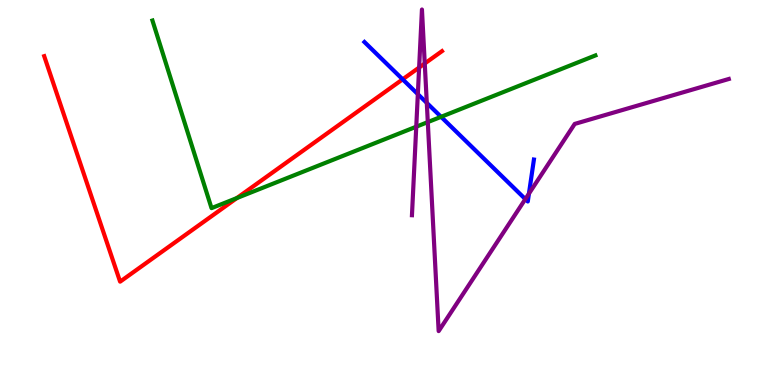[{'lines': ['blue', 'red'], 'intersections': [{'x': 5.2, 'y': 7.94}]}, {'lines': ['green', 'red'], 'intersections': [{'x': 3.06, 'y': 4.86}]}, {'lines': ['purple', 'red'], 'intersections': [{'x': 5.41, 'y': 8.25}, {'x': 5.48, 'y': 8.35}]}, {'lines': ['blue', 'green'], 'intersections': [{'x': 5.69, 'y': 6.97}]}, {'lines': ['blue', 'purple'], 'intersections': [{'x': 5.39, 'y': 7.55}, {'x': 5.51, 'y': 7.33}, {'x': 6.78, 'y': 4.83}, {'x': 6.83, 'y': 4.97}]}, {'lines': ['green', 'purple'], 'intersections': [{'x': 5.37, 'y': 6.71}, {'x': 5.52, 'y': 6.83}]}]